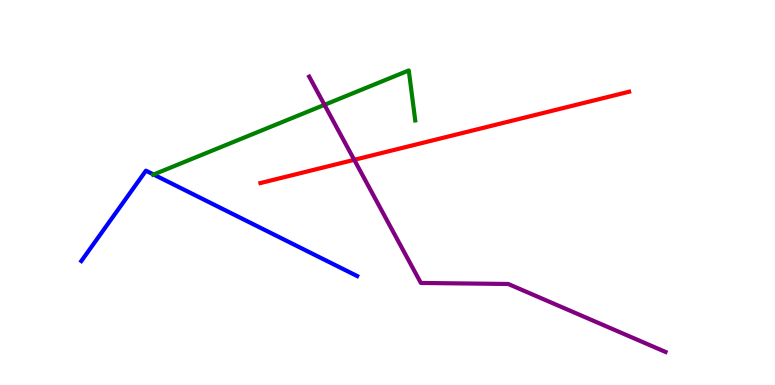[{'lines': ['blue', 'red'], 'intersections': []}, {'lines': ['green', 'red'], 'intersections': []}, {'lines': ['purple', 'red'], 'intersections': [{'x': 4.57, 'y': 5.85}]}, {'lines': ['blue', 'green'], 'intersections': [{'x': 1.98, 'y': 5.47}]}, {'lines': ['blue', 'purple'], 'intersections': []}, {'lines': ['green', 'purple'], 'intersections': [{'x': 4.19, 'y': 7.28}]}]